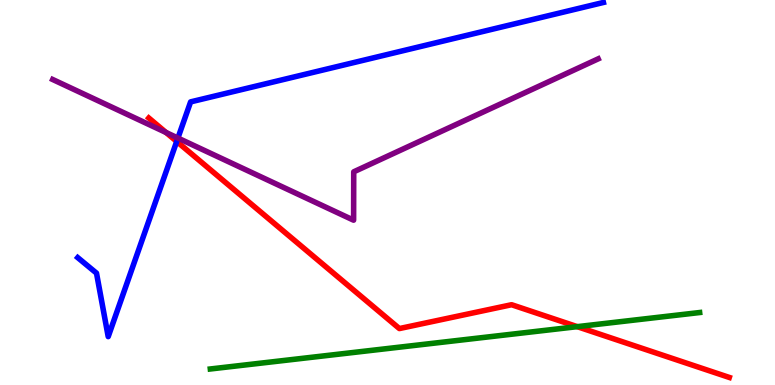[{'lines': ['blue', 'red'], 'intersections': [{'x': 2.28, 'y': 6.33}]}, {'lines': ['green', 'red'], 'intersections': [{'x': 7.45, 'y': 1.52}]}, {'lines': ['purple', 'red'], 'intersections': [{'x': 2.14, 'y': 6.56}]}, {'lines': ['blue', 'green'], 'intersections': []}, {'lines': ['blue', 'purple'], 'intersections': [{'x': 2.3, 'y': 6.41}]}, {'lines': ['green', 'purple'], 'intersections': []}]